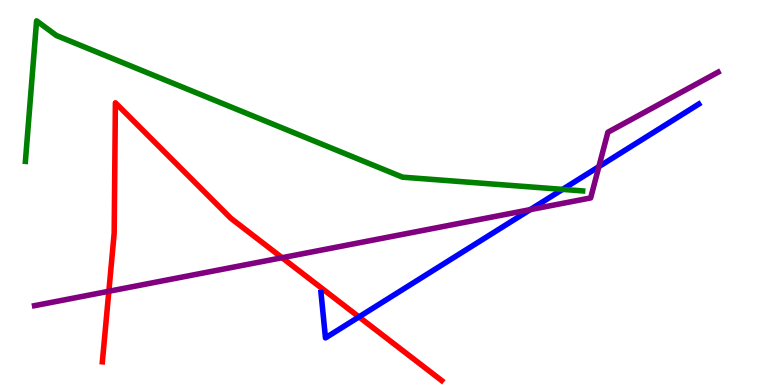[{'lines': ['blue', 'red'], 'intersections': [{'x': 4.63, 'y': 1.77}]}, {'lines': ['green', 'red'], 'intersections': []}, {'lines': ['purple', 'red'], 'intersections': [{'x': 1.4, 'y': 2.43}, {'x': 3.64, 'y': 3.31}]}, {'lines': ['blue', 'green'], 'intersections': [{'x': 7.26, 'y': 5.08}]}, {'lines': ['blue', 'purple'], 'intersections': [{'x': 6.84, 'y': 4.56}, {'x': 7.73, 'y': 5.67}]}, {'lines': ['green', 'purple'], 'intersections': []}]